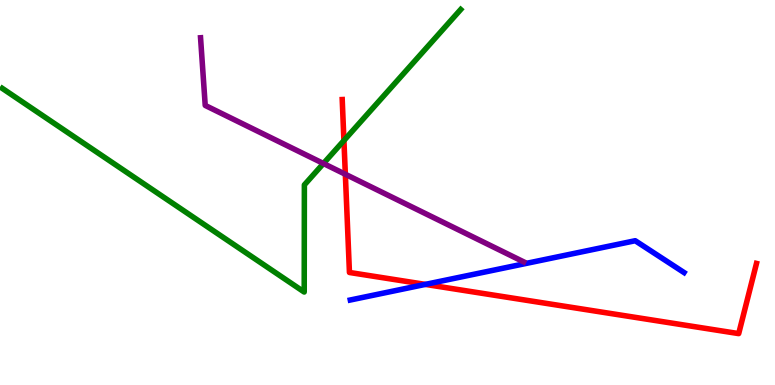[{'lines': ['blue', 'red'], 'intersections': [{'x': 5.49, 'y': 2.61}]}, {'lines': ['green', 'red'], 'intersections': [{'x': 4.44, 'y': 6.35}]}, {'lines': ['purple', 'red'], 'intersections': [{'x': 4.46, 'y': 5.47}]}, {'lines': ['blue', 'green'], 'intersections': []}, {'lines': ['blue', 'purple'], 'intersections': []}, {'lines': ['green', 'purple'], 'intersections': [{'x': 4.17, 'y': 5.75}]}]